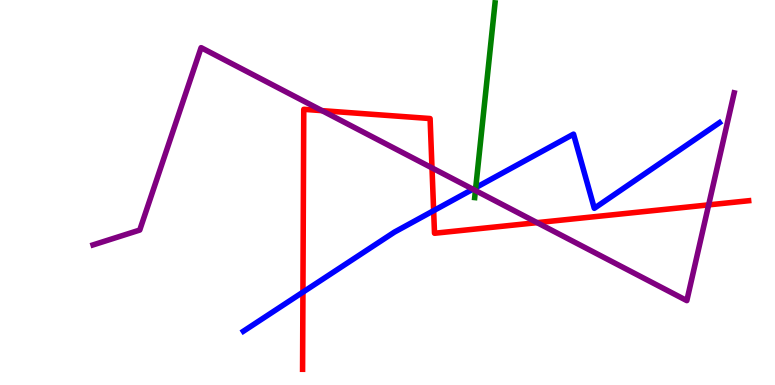[{'lines': ['blue', 'red'], 'intersections': [{'x': 3.91, 'y': 2.41}, {'x': 5.6, 'y': 4.53}]}, {'lines': ['green', 'red'], 'intersections': []}, {'lines': ['purple', 'red'], 'intersections': [{'x': 4.16, 'y': 7.13}, {'x': 5.57, 'y': 5.64}, {'x': 6.93, 'y': 4.22}, {'x': 9.14, 'y': 4.68}]}, {'lines': ['blue', 'green'], 'intersections': [{'x': 6.14, 'y': 5.13}]}, {'lines': ['blue', 'purple'], 'intersections': [{'x': 6.1, 'y': 5.09}]}, {'lines': ['green', 'purple'], 'intersections': [{'x': 6.13, 'y': 5.05}]}]